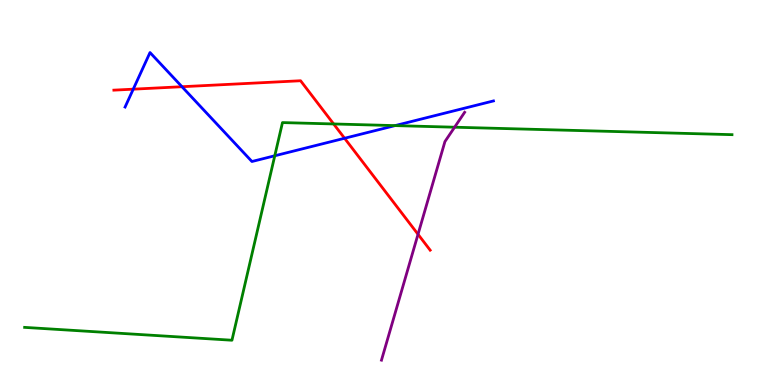[{'lines': ['blue', 'red'], 'intersections': [{'x': 1.72, 'y': 7.68}, {'x': 2.35, 'y': 7.75}, {'x': 4.45, 'y': 6.41}]}, {'lines': ['green', 'red'], 'intersections': [{'x': 4.3, 'y': 6.78}]}, {'lines': ['purple', 'red'], 'intersections': [{'x': 5.39, 'y': 3.91}]}, {'lines': ['blue', 'green'], 'intersections': [{'x': 3.55, 'y': 5.95}, {'x': 5.1, 'y': 6.74}]}, {'lines': ['blue', 'purple'], 'intersections': []}, {'lines': ['green', 'purple'], 'intersections': [{'x': 5.87, 'y': 6.7}]}]